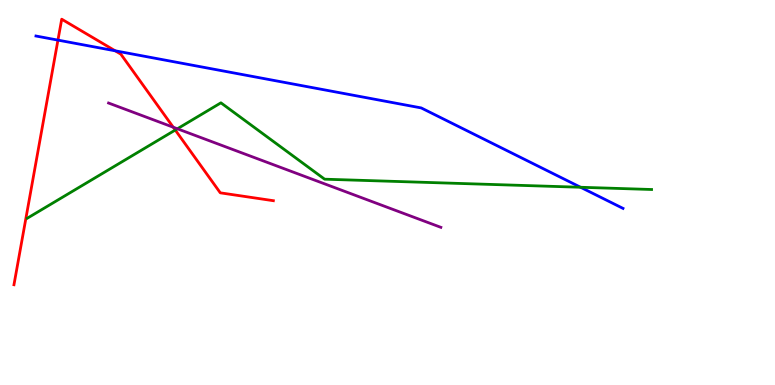[{'lines': ['blue', 'red'], 'intersections': [{'x': 0.748, 'y': 8.96}, {'x': 1.49, 'y': 8.68}]}, {'lines': ['green', 'red'], 'intersections': [{'x': 2.26, 'y': 6.62}]}, {'lines': ['purple', 'red'], 'intersections': [{'x': 2.24, 'y': 6.7}]}, {'lines': ['blue', 'green'], 'intersections': [{'x': 7.49, 'y': 5.14}]}, {'lines': ['blue', 'purple'], 'intersections': []}, {'lines': ['green', 'purple'], 'intersections': [{'x': 2.29, 'y': 6.66}]}]